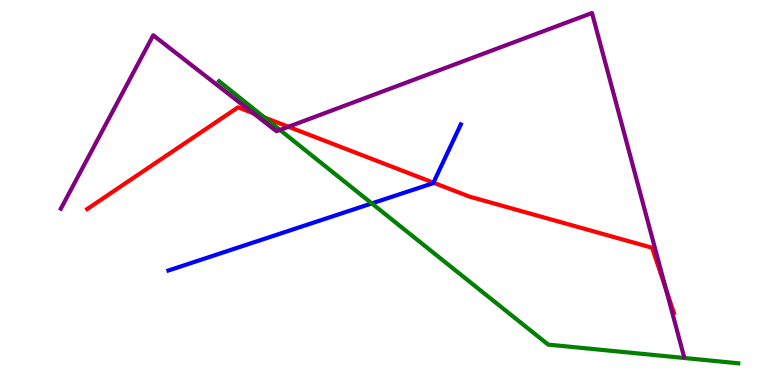[{'lines': ['blue', 'red'], 'intersections': [{'x': 5.59, 'y': 5.26}]}, {'lines': ['green', 'red'], 'intersections': [{'x': 3.41, 'y': 6.95}]}, {'lines': ['purple', 'red'], 'intersections': [{'x': 3.27, 'y': 7.06}, {'x': 3.72, 'y': 6.71}, {'x': 8.59, 'y': 2.49}]}, {'lines': ['blue', 'green'], 'intersections': [{'x': 4.8, 'y': 4.72}]}, {'lines': ['blue', 'purple'], 'intersections': []}, {'lines': ['green', 'purple'], 'intersections': [{'x': 3.61, 'y': 6.63}]}]